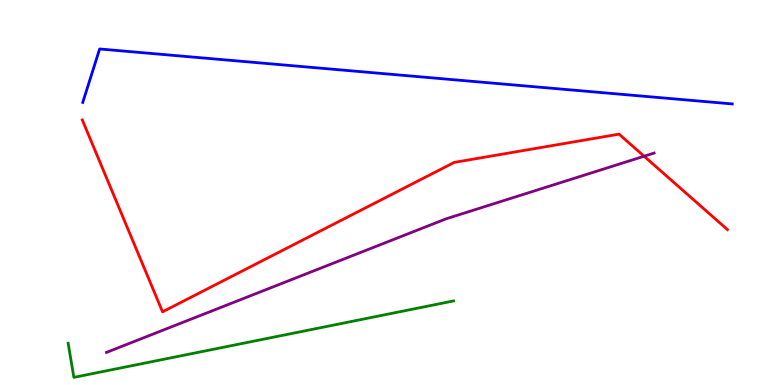[{'lines': ['blue', 'red'], 'intersections': []}, {'lines': ['green', 'red'], 'intersections': []}, {'lines': ['purple', 'red'], 'intersections': [{'x': 8.31, 'y': 5.94}]}, {'lines': ['blue', 'green'], 'intersections': []}, {'lines': ['blue', 'purple'], 'intersections': []}, {'lines': ['green', 'purple'], 'intersections': []}]